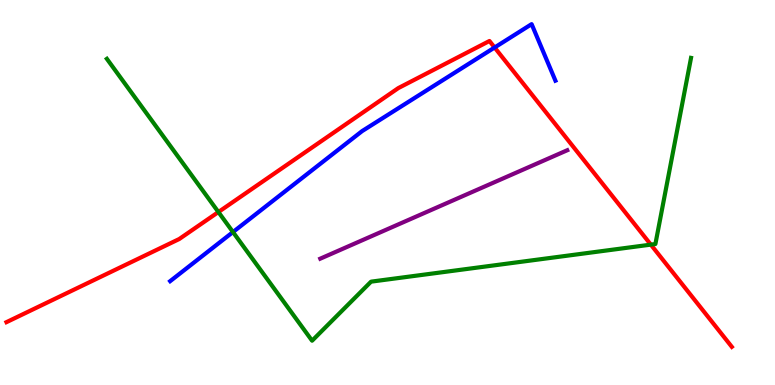[{'lines': ['blue', 'red'], 'intersections': [{'x': 6.38, 'y': 8.77}]}, {'lines': ['green', 'red'], 'intersections': [{'x': 2.82, 'y': 4.49}, {'x': 8.4, 'y': 3.65}]}, {'lines': ['purple', 'red'], 'intersections': []}, {'lines': ['blue', 'green'], 'intersections': [{'x': 3.01, 'y': 3.97}]}, {'lines': ['blue', 'purple'], 'intersections': []}, {'lines': ['green', 'purple'], 'intersections': []}]